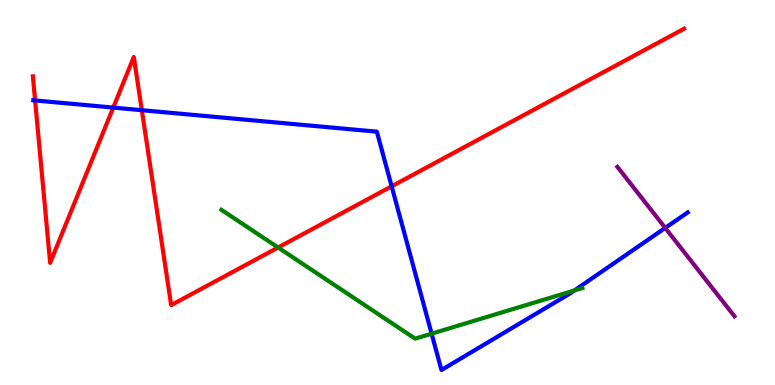[{'lines': ['blue', 'red'], 'intersections': [{'x': 0.453, 'y': 7.39}, {'x': 1.46, 'y': 7.21}, {'x': 1.83, 'y': 7.14}, {'x': 5.05, 'y': 5.16}]}, {'lines': ['green', 'red'], 'intersections': [{'x': 3.59, 'y': 3.57}]}, {'lines': ['purple', 'red'], 'intersections': []}, {'lines': ['blue', 'green'], 'intersections': [{'x': 5.57, 'y': 1.33}, {'x': 7.41, 'y': 2.46}]}, {'lines': ['blue', 'purple'], 'intersections': [{'x': 8.58, 'y': 4.08}]}, {'lines': ['green', 'purple'], 'intersections': []}]